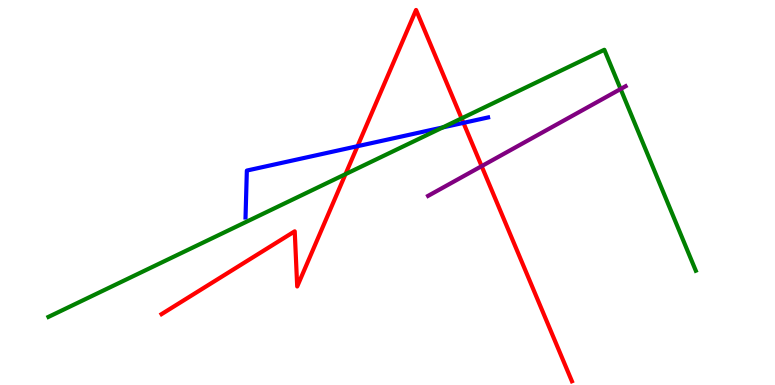[{'lines': ['blue', 'red'], 'intersections': [{'x': 4.61, 'y': 6.2}, {'x': 5.98, 'y': 6.81}]}, {'lines': ['green', 'red'], 'intersections': [{'x': 4.46, 'y': 5.48}, {'x': 5.96, 'y': 6.93}]}, {'lines': ['purple', 'red'], 'intersections': [{'x': 6.21, 'y': 5.68}]}, {'lines': ['blue', 'green'], 'intersections': [{'x': 5.71, 'y': 6.69}]}, {'lines': ['blue', 'purple'], 'intersections': []}, {'lines': ['green', 'purple'], 'intersections': [{'x': 8.01, 'y': 7.69}]}]